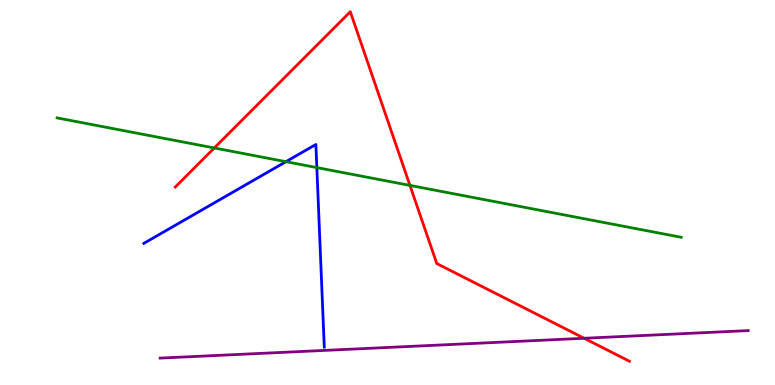[{'lines': ['blue', 'red'], 'intersections': []}, {'lines': ['green', 'red'], 'intersections': [{'x': 2.76, 'y': 6.16}, {'x': 5.29, 'y': 5.18}]}, {'lines': ['purple', 'red'], 'intersections': [{'x': 7.54, 'y': 1.21}]}, {'lines': ['blue', 'green'], 'intersections': [{'x': 3.69, 'y': 5.8}, {'x': 4.09, 'y': 5.65}]}, {'lines': ['blue', 'purple'], 'intersections': []}, {'lines': ['green', 'purple'], 'intersections': []}]